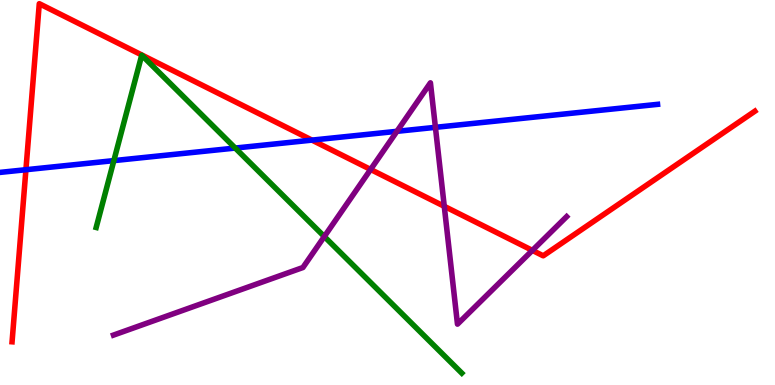[{'lines': ['blue', 'red'], 'intersections': [{'x': 0.334, 'y': 5.59}, {'x': 4.03, 'y': 6.36}]}, {'lines': ['green', 'red'], 'intersections': []}, {'lines': ['purple', 'red'], 'intersections': [{'x': 4.78, 'y': 5.6}, {'x': 5.73, 'y': 4.64}, {'x': 6.87, 'y': 3.5}]}, {'lines': ['blue', 'green'], 'intersections': [{'x': 1.47, 'y': 5.83}, {'x': 3.04, 'y': 6.15}]}, {'lines': ['blue', 'purple'], 'intersections': [{'x': 5.12, 'y': 6.59}, {'x': 5.62, 'y': 6.69}]}, {'lines': ['green', 'purple'], 'intersections': [{'x': 4.18, 'y': 3.86}]}]